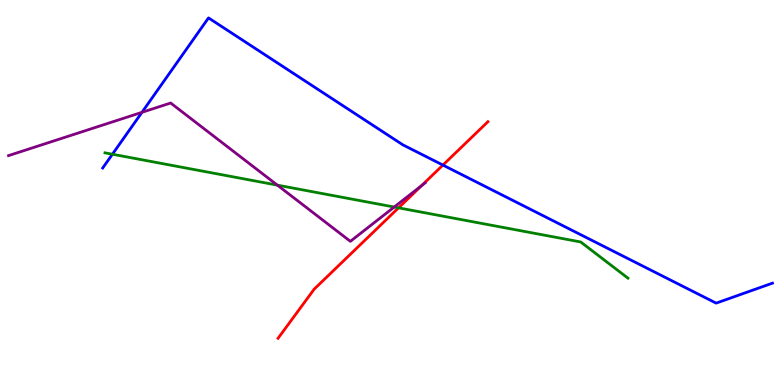[{'lines': ['blue', 'red'], 'intersections': [{'x': 5.72, 'y': 5.71}]}, {'lines': ['green', 'red'], 'intersections': [{'x': 5.14, 'y': 4.6}]}, {'lines': ['purple', 'red'], 'intersections': [{'x': 5.44, 'y': 5.18}]}, {'lines': ['blue', 'green'], 'intersections': [{'x': 1.45, 'y': 5.99}]}, {'lines': ['blue', 'purple'], 'intersections': [{'x': 1.83, 'y': 7.08}]}, {'lines': ['green', 'purple'], 'intersections': [{'x': 3.58, 'y': 5.19}, {'x': 5.09, 'y': 4.62}]}]